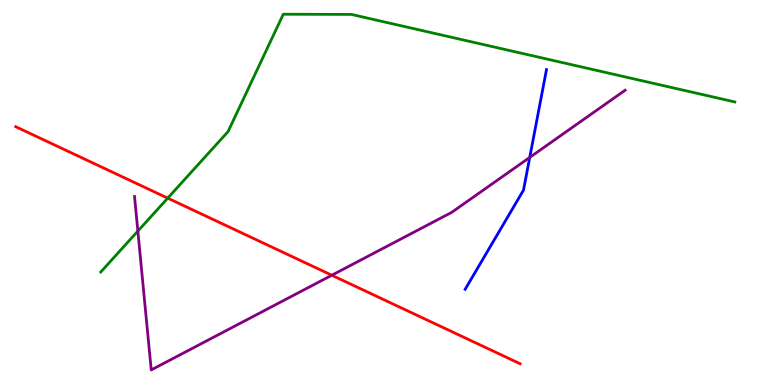[{'lines': ['blue', 'red'], 'intersections': []}, {'lines': ['green', 'red'], 'intersections': [{'x': 2.16, 'y': 4.85}]}, {'lines': ['purple', 'red'], 'intersections': [{'x': 4.28, 'y': 2.85}]}, {'lines': ['blue', 'green'], 'intersections': []}, {'lines': ['blue', 'purple'], 'intersections': [{'x': 6.84, 'y': 5.91}]}, {'lines': ['green', 'purple'], 'intersections': [{'x': 1.78, 'y': 4.0}]}]